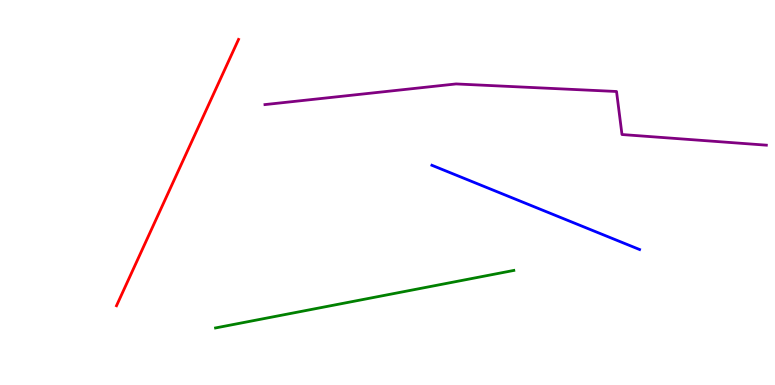[{'lines': ['blue', 'red'], 'intersections': []}, {'lines': ['green', 'red'], 'intersections': []}, {'lines': ['purple', 'red'], 'intersections': []}, {'lines': ['blue', 'green'], 'intersections': []}, {'lines': ['blue', 'purple'], 'intersections': []}, {'lines': ['green', 'purple'], 'intersections': []}]